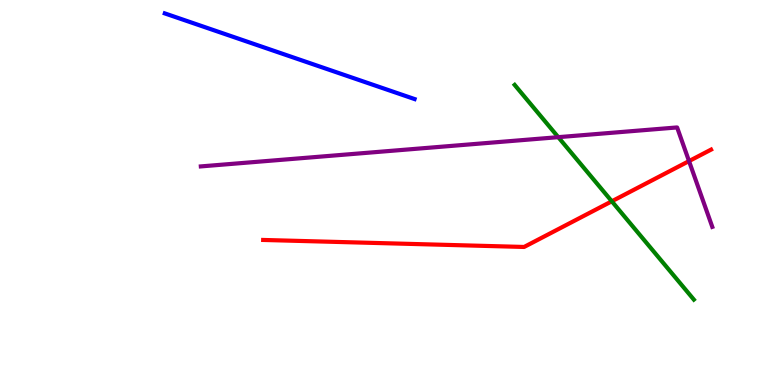[{'lines': ['blue', 'red'], 'intersections': []}, {'lines': ['green', 'red'], 'intersections': [{'x': 7.89, 'y': 4.77}]}, {'lines': ['purple', 'red'], 'intersections': [{'x': 8.89, 'y': 5.82}]}, {'lines': ['blue', 'green'], 'intersections': []}, {'lines': ['blue', 'purple'], 'intersections': []}, {'lines': ['green', 'purple'], 'intersections': [{'x': 7.2, 'y': 6.44}]}]